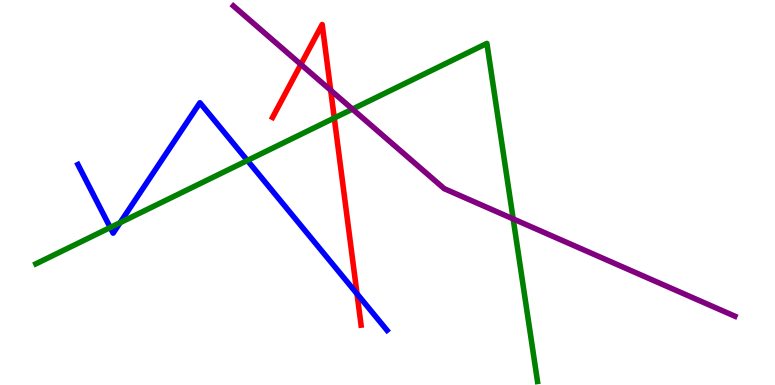[{'lines': ['blue', 'red'], 'intersections': [{'x': 4.61, 'y': 2.37}]}, {'lines': ['green', 'red'], 'intersections': [{'x': 4.31, 'y': 6.93}]}, {'lines': ['purple', 'red'], 'intersections': [{'x': 3.88, 'y': 8.33}, {'x': 4.27, 'y': 7.66}]}, {'lines': ['blue', 'green'], 'intersections': [{'x': 1.42, 'y': 4.09}, {'x': 1.55, 'y': 4.22}, {'x': 3.19, 'y': 5.83}]}, {'lines': ['blue', 'purple'], 'intersections': []}, {'lines': ['green', 'purple'], 'intersections': [{'x': 4.55, 'y': 7.17}, {'x': 6.62, 'y': 4.31}]}]